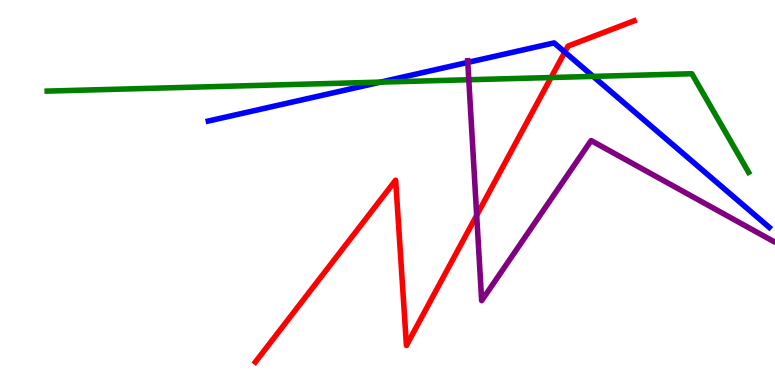[{'lines': ['blue', 'red'], 'intersections': [{'x': 7.29, 'y': 8.65}]}, {'lines': ['green', 'red'], 'intersections': [{'x': 7.11, 'y': 7.99}]}, {'lines': ['purple', 'red'], 'intersections': [{'x': 6.15, 'y': 4.41}]}, {'lines': ['blue', 'green'], 'intersections': [{'x': 4.91, 'y': 7.87}, {'x': 7.65, 'y': 8.02}]}, {'lines': ['blue', 'purple'], 'intersections': [{'x': 6.04, 'y': 8.38}]}, {'lines': ['green', 'purple'], 'intersections': [{'x': 6.05, 'y': 7.93}]}]